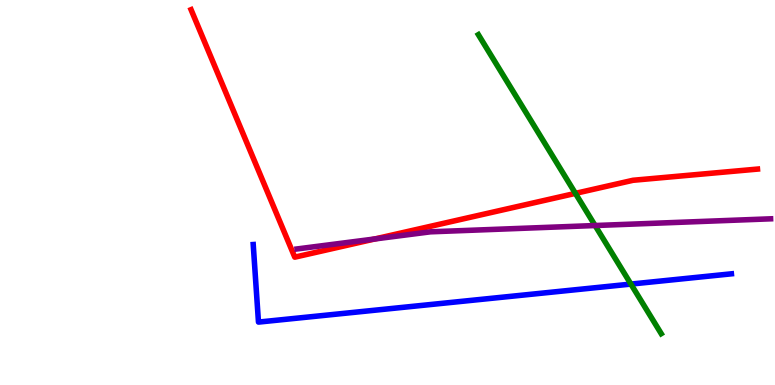[{'lines': ['blue', 'red'], 'intersections': []}, {'lines': ['green', 'red'], 'intersections': [{'x': 7.42, 'y': 4.98}]}, {'lines': ['purple', 'red'], 'intersections': [{'x': 4.84, 'y': 3.79}]}, {'lines': ['blue', 'green'], 'intersections': [{'x': 8.14, 'y': 2.62}]}, {'lines': ['blue', 'purple'], 'intersections': []}, {'lines': ['green', 'purple'], 'intersections': [{'x': 7.68, 'y': 4.14}]}]